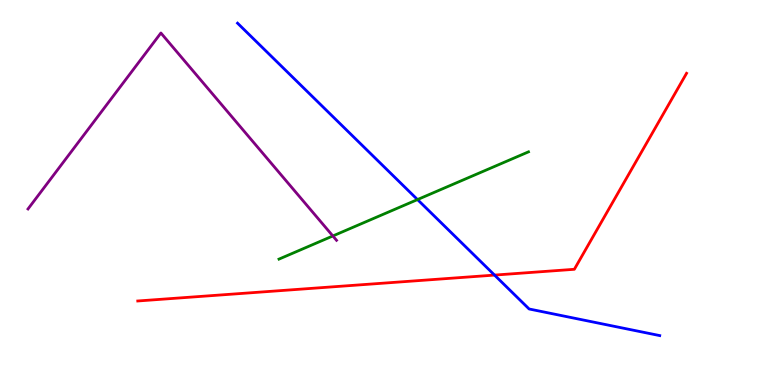[{'lines': ['blue', 'red'], 'intersections': [{'x': 6.38, 'y': 2.85}]}, {'lines': ['green', 'red'], 'intersections': []}, {'lines': ['purple', 'red'], 'intersections': []}, {'lines': ['blue', 'green'], 'intersections': [{'x': 5.39, 'y': 4.82}]}, {'lines': ['blue', 'purple'], 'intersections': []}, {'lines': ['green', 'purple'], 'intersections': [{'x': 4.29, 'y': 3.87}]}]